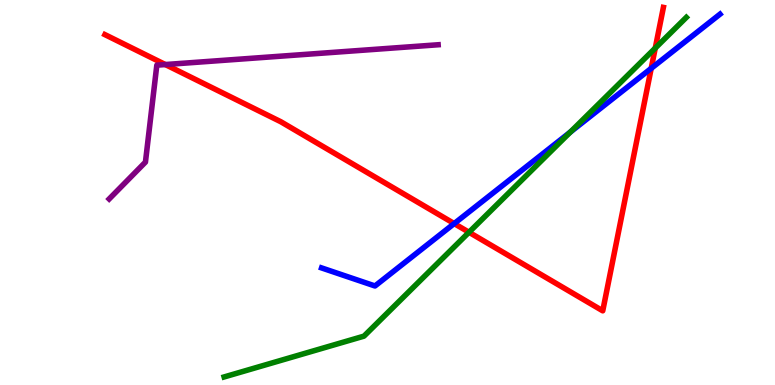[{'lines': ['blue', 'red'], 'intersections': [{'x': 5.86, 'y': 4.19}, {'x': 8.4, 'y': 8.22}]}, {'lines': ['green', 'red'], 'intersections': [{'x': 6.05, 'y': 3.97}, {'x': 8.45, 'y': 8.75}]}, {'lines': ['purple', 'red'], 'intersections': [{'x': 2.13, 'y': 8.32}]}, {'lines': ['blue', 'green'], 'intersections': [{'x': 7.36, 'y': 6.57}]}, {'lines': ['blue', 'purple'], 'intersections': []}, {'lines': ['green', 'purple'], 'intersections': []}]